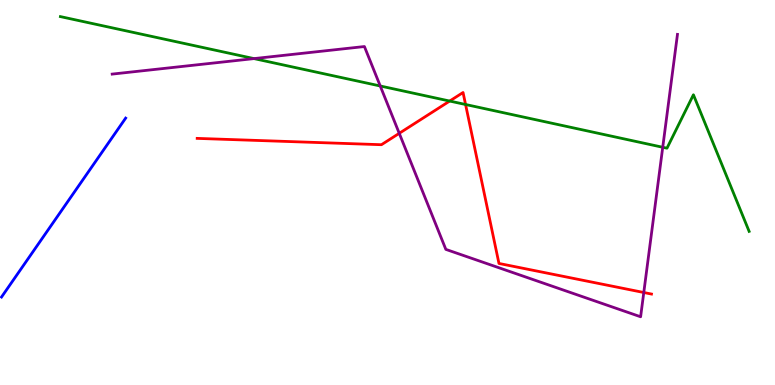[{'lines': ['blue', 'red'], 'intersections': []}, {'lines': ['green', 'red'], 'intersections': [{'x': 5.8, 'y': 7.38}, {'x': 6.01, 'y': 7.29}]}, {'lines': ['purple', 'red'], 'intersections': [{'x': 5.15, 'y': 6.54}, {'x': 8.31, 'y': 2.4}]}, {'lines': ['blue', 'green'], 'intersections': []}, {'lines': ['blue', 'purple'], 'intersections': []}, {'lines': ['green', 'purple'], 'intersections': [{'x': 3.28, 'y': 8.48}, {'x': 4.91, 'y': 7.77}, {'x': 8.55, 'y': 6.17}]}]